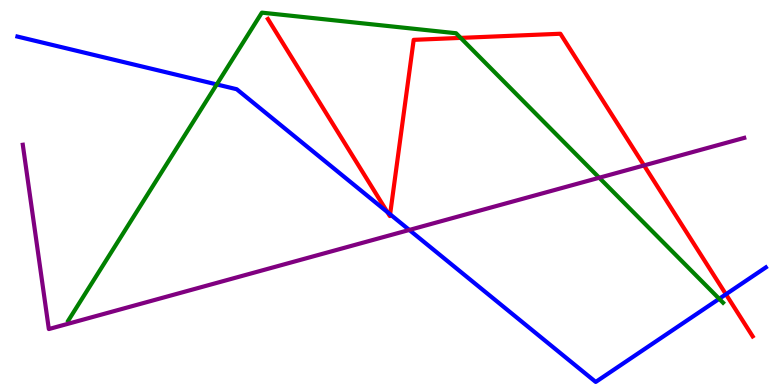[{'lines': ['blue', 'red'], 'intersections': [{'x': 5.0, 'y': 4.49}, {'x': 5.03, 'y': 4.43}, {'x': 9.37, 'y': 2.36}]}, {'lines': ['green', 'red'], 'intersections': [{'x': 5.94, 'y': 9.02}]}, {'lines': ['purple', 'red'], 'intersections': [{'x': 8.31, 'y': 5.7}]}, {'lines': ['blue', 'green'], 'intersections': [{'x': 2.8, 'y': 7.81}, {'x': 9.28, 'y': 2.24}]}, {'lines': ['blue', 'purple'], 'intersections': [{'x': 5.28, 'y': 4.03}]}, {'lines': ['green', 'purple'], 'intersections': [{'x': 7.73, 'y': 5.38}]}]